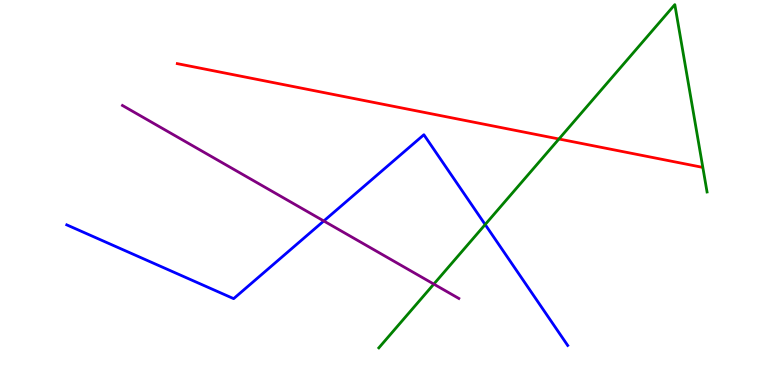[{'lines': ['blue', 'red'], 'intersections': []}, {'lines': ['green', 'red'], 'intersections': [{'x': 7.21, 'y': 6.39}]}, {'lines': ['purple', 'red'], 'intersections': []}, {'lines': ['blue', 'green'], 'intersections': [{'x': 6.26, 'y': 4.17}]}, {'lines': ['blue', 'purple'], 'intersections': [{'x': 4.18, 'y': 4.26}]}, {'lines': ['green', 'purple'], 'intersections': [{'x': 5.6, 'y': 2.62}]}]